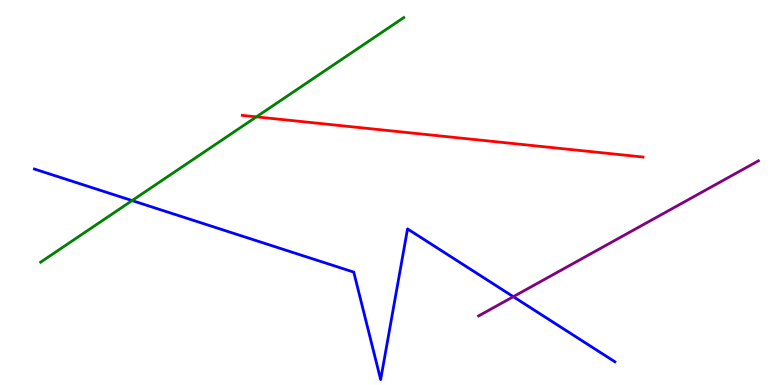[{'lines': ['blue', 'red'], 'intersections': []}, {'lines': ['green', 'red'], 'intersections': [{'x': 3.31, 'y': 6.96}]}, {'lines': ['purple', 'red'], 'intersections': []}, {'lines': ['blue', 'green'], 'intersections': [{'x': 1.7, 'y': 4.79}]}, {'lines': ['blue', 'purple'], 'intersections': [{'x': 6.62, 'y': 2.29}]}, {'lines': ['green', 'purple'], 'intersections': []}]